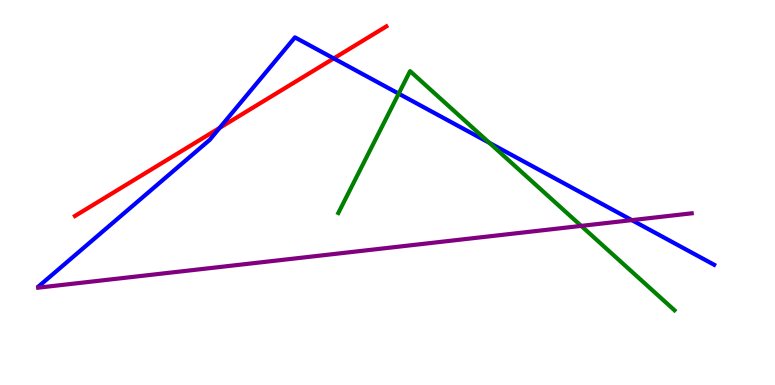[{'lines': ['blue', 'red'], 'intersections': [{'x': 2.83, 'y': 6.68}, {'x': 4.31, 'y': 8.48}]}, {'lines': ['green', 'red'], 'intersections': []}, {'lines': ['purple', 'red'], 'intersections': []}, {'lines': ['blue', 'green'], 'intersections': [{'x': 5.14, 'y': 7.57}, {'x': 6.31, 'y': 6.29}]}, {'lines': ['blue', 'purple'], 'intersections': [{'x': 8.15, 'y': 4.28}]}, {'lines': ['green', 'purple'], 'intersections': [{'x': 7.5, 'y': 4.13}]}]